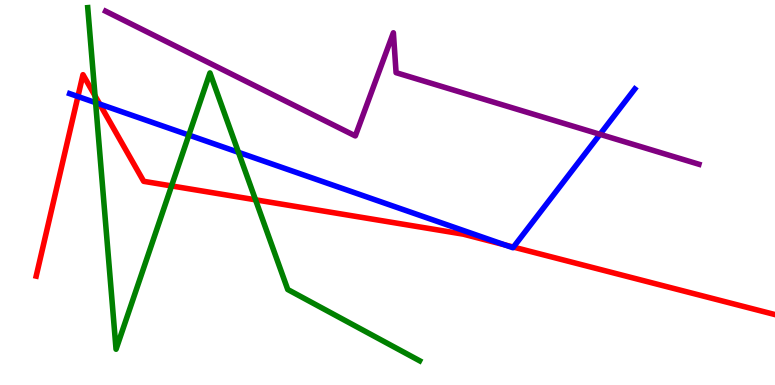[{'lines': ['blue', 'red'], 'intersections': [{'x': 1.01, 'y': 7.49}, {'x': 1.29, 'y': 7.3}, {'x': 6.51, 'y': 3.64}, {'x': 6.62, 'y': 3.58}]}, {'lines': ['green', 'red'], 'intersections': [{'x': 1.23, 'y': 7.51}, {'x': 2.21, 'y': 5.17}, {'x': 3.3, 'y': 4.81}]}, {'lines': ['purple', 'red'], 'intersections': []}, {'lines': ['blue', 'green'], 'intersections': [{'x': 1.23, 'y': 7.33}, {'x': 2.44, 'y': 6.49}, {'x': 3.08, 'y': 6.04}]}, {'lines': ['blue', 'purple'], 'intersections': [{'x': 7.74, 'y': 6.51}]}, {'lines': ['green', 'purple'], 'intersections': []}]